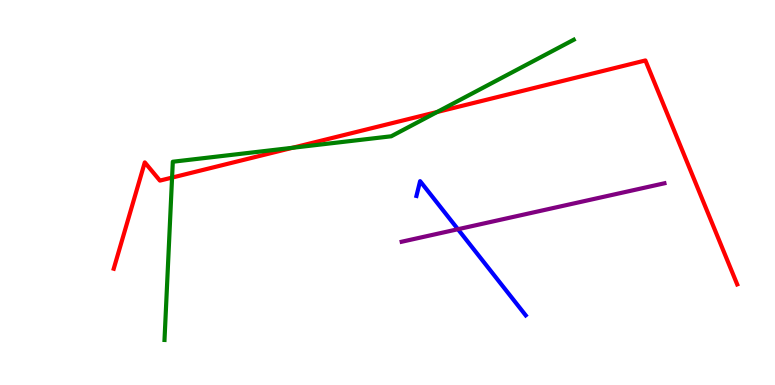[{'lines': ['blue', 'red'], 'intersections': []}, {'lines': ['green', 'red'], 'intersections': [{'x': 2.22, 'y': 5.39}, {'x': 3.77, 'y': 6.16}, {'x': 5.64, 'y': 7.09}]}, {'lines': ['purple', 'red'], 'intersections': []}, {'lines': ['blue', 'green'], 'intersections': []}, {'lines': ['blue', 'purple'], 'intersections': [{'x': 5.91, 'y': 4.05}]}, {'lines': ['green', 'purple'], 'intersections': []}]